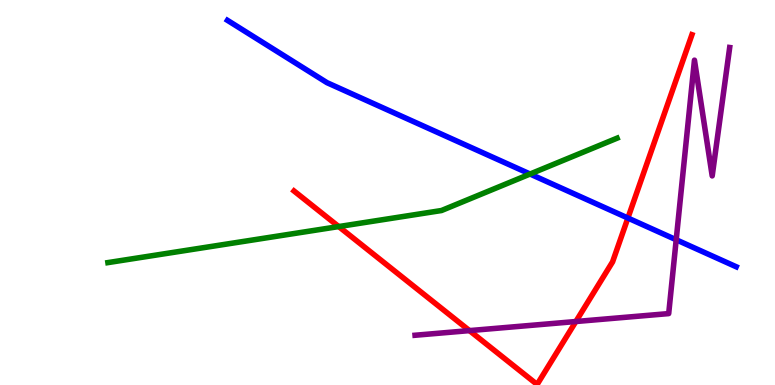[{'lines': ['blue', 'red'], 'intersections': [{'x': 8.1, 'y': 4.34}]}, {'lines': ['green', 'red'], 'intersections': [{'x': 4.37, 'y': 4.12}]}, {'lines': ['purple', 'red'], 'intersections': [{'x': 6.06, 'y': 1.41}, {'x': 7.43, 'y': 1.65}]}, {'lines': ['blue', 'green'], 'intersections': [{'x': 6.84, 'y': 5.48}]}, {'lines': ['blue', 'purple'], 'intersections': [{'x': 8.73, 'y': 3.77}]}, {'lines': ['green', 'purple'], 'intersections': []}]